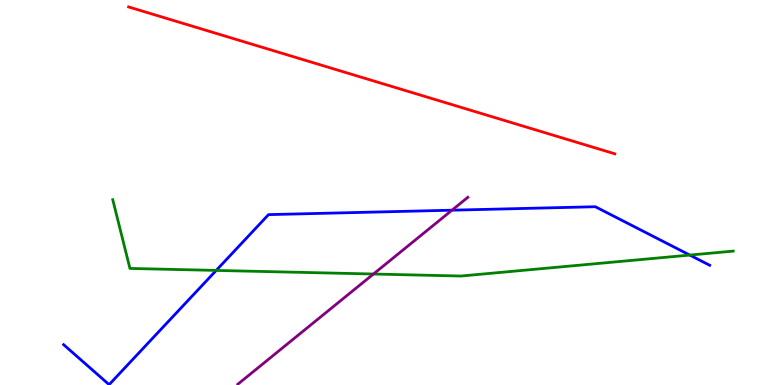[{'lines': ['blue', 'red'], 'intersections': []}, {'lines': ['green', 'red'], 'intersections': []}, {'lines': ['purple', 'red'], 'intersections': []}, {'lines': ['blue', 'green'], 'intersections': [{'x': 2.79, 'y': 2.98}, {'x': 8.9, 'y': 3.37}]}, {'lines': ['blue', 'purple'], 'intersections': [{'x': 5.83, 'y': 4.54}]}, {'lines': ['green', 'purple'], 'intersections': [{'x': 4.82, 'y': 2.88}]}]